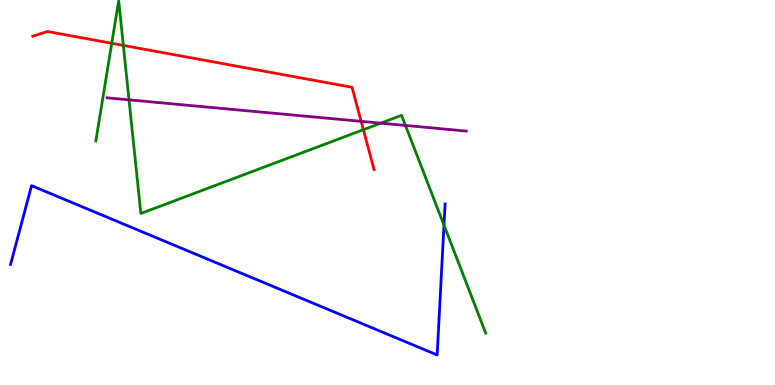[{'lines': ['blue', 'red'], 'intersections': []}, {'lines': ['green', 'red'], 'intersections': [{'x': 1.44, 'y': 8.88}, {'x': 1.59, 'y': 8.82}, {'x': 4.69, 'y': 6.63}]}, {'lines': ['purple', 'red'], 'intersections': [{'x': 4.66, 'y': 6.85}]}, {'lines': ['blue', 'green'], 'intersections': [{'x': 5.73, 'y': 4.15}]}, {'lines': ['blue', 'purple'], 'intersections': []}, {'lines': ['green', 'purple'], 'intersections': [{'x': 1.66, 'y': 7.41}, {'x': 4.91, 'y': 6.8}, {'x': 5.23, 'y': 6.74}]}]